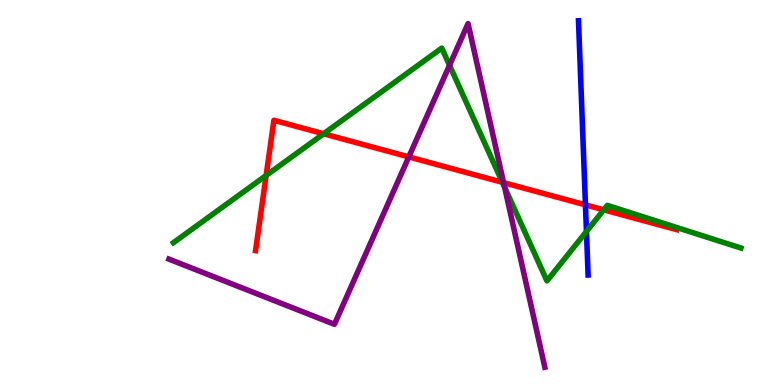[{'lines': ['blue', 'red'], 'intersections': [{'x': 7.55, 'y': 4.68}]}, {'lines': ['green', 'red'], 'intersections': [{'x': 3.43, 'y': 5.44}, {'x': 4.18, 'y': 6.53}, {'x': 6.48, 'y': 5.27}, {'x': 7.79, 'y': 4.55}]}, {'lines': ['purple', 'red'], 'intersections': [{'x': 5.28, 'y': 5.93}, {'x': 6.5, 'y': 5.26}]}, {'lines': ['blue', 'green'], 'intersections': [{'x': 7.57, 'y': 3.99}]}, {'lines': ['blue', 'purple'], 'intersections': []}, {'lines': ['green', 'purple'], 'intersections': [{'x': 5.8, 'y': 8.3}, {'x': 6.51, 'y': 5.14}]}]